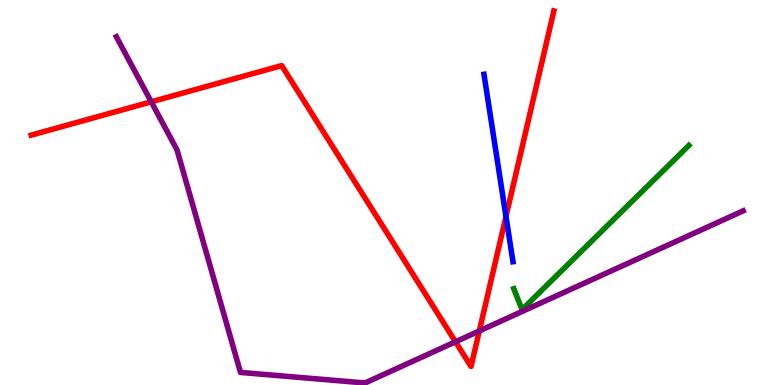[{'lines': ['blue', 'red'], 'intersections': [{'x': 6.53, 'y': 4.38}]}, {'lines': ['green', 'red'], 'intersections': []}, {'lines': ['purple', 'red'], 'intersections': [{'x': 1.95, 'y': 7.36}, {'x': 5.88, 'y': 1.12}, {'x': 6.18, 'y': 1.4}]}, {'lines': ['blue', 'green'], 'intersections': []}, {'lines': ['blue', 'purple'], 'intersections': []}, {'lines': ['green', 'purple'], 'intersections': []}]